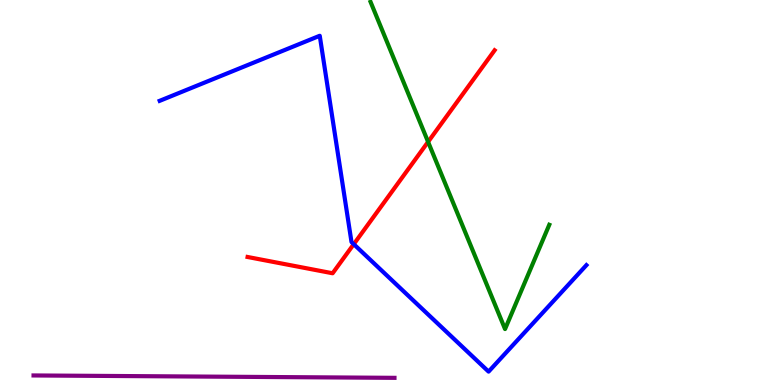[{'lines': ['blue', 'red'], 'intersections': [{'x': 4.56, 'y': 3.66}]}, {'lines': ['green', 'red'], 'intersections': [{'x': 5.52, 'y': 6.32}]}, {'lines': ['purple', 'red'], 'intersections': []}, {'lines': ['blue', 'green'], 'intersections': []}, {'lines': ['blue', 'purple'], 'intersections': []}, {'lines': ['green', 'purple'], 'intersections': []}]